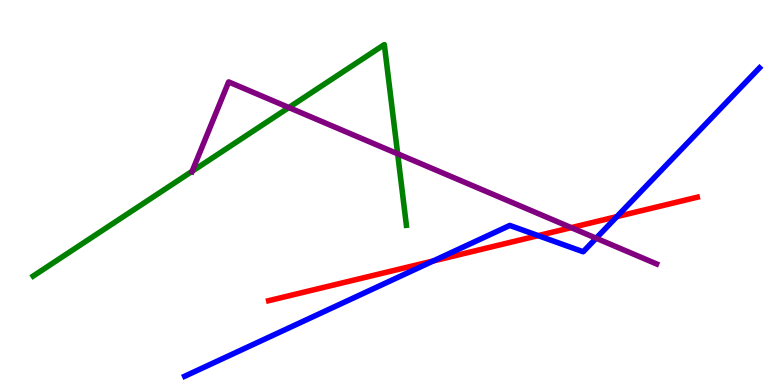[{'lines': ['blue', 'red'], 'intersections': [{'x': 5.59, 'y': 3.22}, {'x': 6.94, 'y': 3.88}, {'x': 7.96, 'y': 4.37}]}, {'lines': ['green', 'red'], 'intersections': []}, {'lines': ['purple', 'red'], 'intersections': [{'x': 7.37, 'y': 4.09}]}, {'lines': ['blue', 'green'], 'intersections': []}, {'lines': ['blue', 'purple'], 'intersections': [{'x': 7.69, 'y': 3.81}]}, {'lines': ['green', 'purple'], 'intersections': [{'x': 2.48, 'y': 5.55}, {'x': 3.73, 'y': 7.21}, {'x': 5.13, 'y': 6.01}]}]